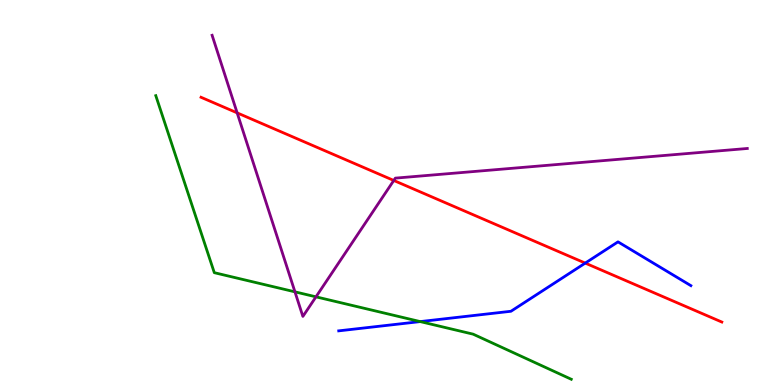[{'lines': ['blue', 'red'], 'intersections': [{'x': 7.55, 'y': 3.17}]}, {'lines': ['green', 'red'], 'intersections': []}, {'lines': ['purple', 'red'], 'intersections': [{'x': 3.06, 'y': 7.07}, {'x': 5.08, 'y': 5.31}]}, {'lines': ['blue', 'green'], 'intersections': [{'x': 5.42, 'y': 1.65}]}, {'lines': ['blue', 'purple'], 'intersections': []}, {'lines': ['green', 'purple'], 'intersections': [{'x': 3.81, 'y': 2.42}, {'x': 4.08, 'y': 2.29}]}]